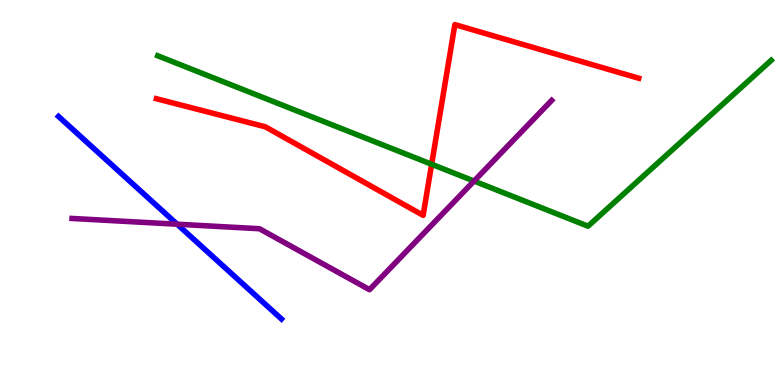[{'lines': ['blue', 'red'], 'intersections': []}, {'lines': ['green', 'red'], 'intersections': [{'x': 5.57, 'y': 5.73}]}, {'lines': ['purple', 'red'], 'intersections': []}, {'lines': ['blue', 'green'], 'intersections': []}, {'lines': ['blue', 'purple'], 'intersections': [{'x': 2.29, 'y': 4.18}]}, {'lines': ['green', 'purple'], 'intersections': [{'x': 6.12, 'y': 5.3}]}]